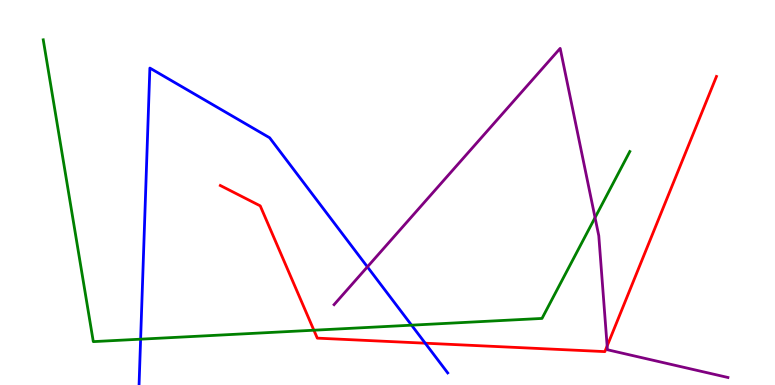[{'lines': ['blue', 'red'], 'intersections': [{'x': 5.49, 'y': 1.09}]}, {'lines': ['green', 'red'], 'intersections': [{'x': 4.05, 'y': 1.42}]}, {'lines': ['purple', 'red'], 'intersections': [{'x': 7.83, 'y': 1.01}]}, {'lines': ['blue', 'green'], 'intersections': [{'x': 1.81, 'y': 1.19}, {'x': 5.31, 'y': 1.55}]}, {'lines': ['blue', 'purple'], 'intersections': [{'x': 4.74, 'y': 3.07}]}, {'lines': ['green', 'purple'], 'intersections': [{'x': 7.68, 'y': 4.35}]}]